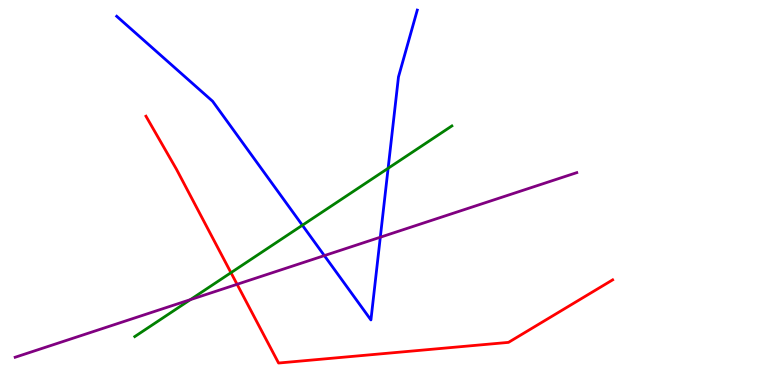[{'lines': ['blue', 'red'], 'intersections': []}, {'lines': ['green', 'red'], 'intersections': [{'x': 2.98, 'y': 2.92}]}, {'lines': ['purple', 'red'], 'intersections': [{'x': 3.06, 'y': 2.62}]}, {'lines': ['blue', 'green'], 'intersections': [{'x': 3.9, 'y': 4.15}, {'x': 5.01, 'y': 5.63}]}, {'lines': ['blue', 'purple'], 'intersections': [{'x': 4.19, 'y': 3.36}, {'x': 4.91, 'y': 3.84}]}, {'lines': ['green', 'purple'], 'intersections': [{'x': 2.46, 'y': 2.22}]}]